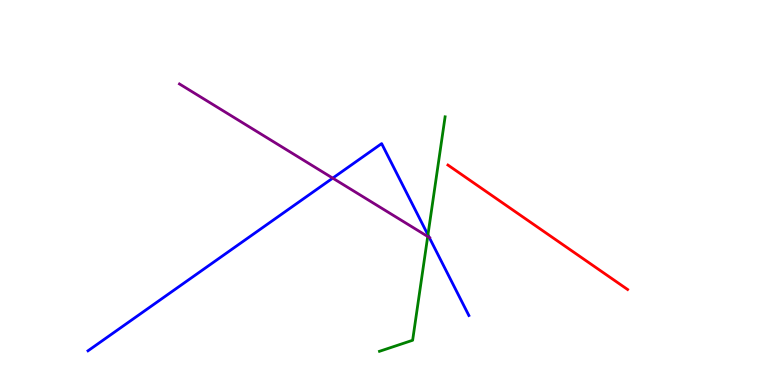[{'lines': ['blue', 'red'], 'intersections': []}, {'lines': ['green', 'red'], 'intersections': []}, {'lines': ['purple', 'red'], 'intersections': []}, {'lines': ['blue', 'green'], 'intersections': [{'x': 5.52, 'y': 3.9}]}, {'lines': ['blue', 'purple'], 'intersections': [{'x': 4.29, 'y': 5.37}, {'x': 5.54, 'y': 3.83}]}, {'lines': ['green', 'purple'], 'intersections': [{'x': 5.52, 'y': 3.86}]}]